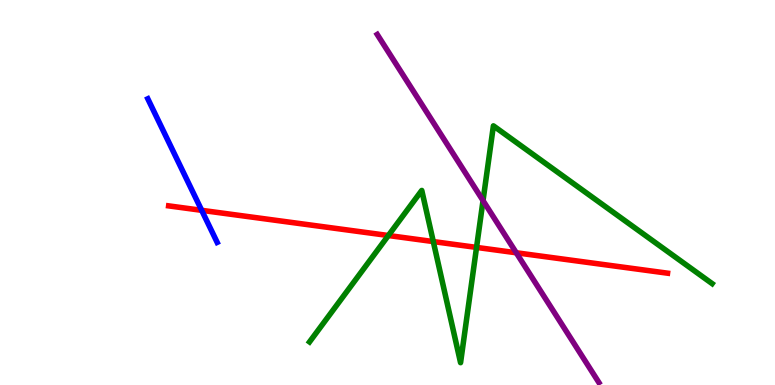[{'lines': ['blue', 'red'], 'intersections': [{'x': 2.6, 'y': 4.54}]}, {'lines': ['green', 'red'], 'intersections': [{'x': 5.01, 'y': 3.88}, {'x': 5.59, 'y': 3.73}, {'x': 6.15, 'y': 3.57}]}, {'lines': ['purple', 'red'], 'intersections': [{'x': 6.66, 'y': 3.43}]}, {'lines': ['blue', 'green'], 'intersections': []}, {'lines': ['blue', 'purple'], 'intersections': []}, {'lines': ['green', 'purple'], 'intersections': [{'x': 6.23, 'y': 4.79}]}]